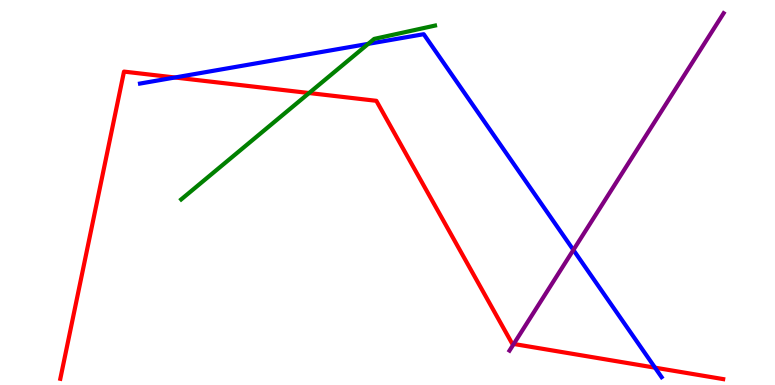[{'lines': ['blue', 'red'], 'intersections': [{'x': 2.26, 'y': 7.99}, {'x': 8.45, 'y': 0.45}]}, {'lines': ['green', 'red'], 'intersections': [{'x': 3.99, 'y': 7.58}]}, {'lines': ['purple', 'red'], 'intersections': [{'x': 6.63, 'y': 1.07}]}, {'lines': ['blue', 'green'], 'intersections': [{'x': 4.75, 'y': 8.86}]}, {'lines': ['blue', 'purple'], 'intersections': [{'x': 7.4, 'y': 3.51}]}, {'lines': ['green', 'purple'], 'intersections': []}]